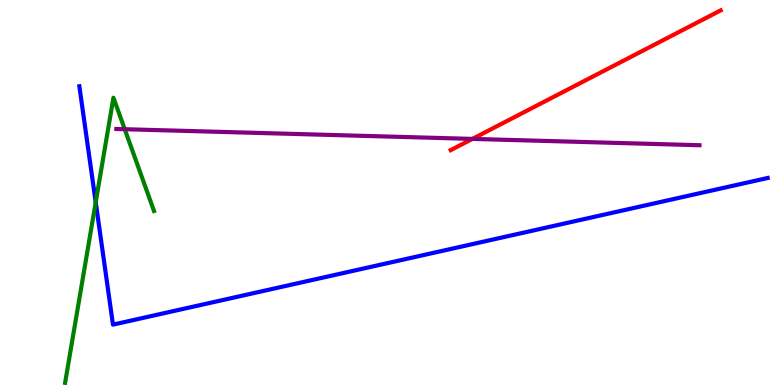[{'lines': ['blue', 'red'], 'intersections': []}, {'lines': ['green', 'red'], 'intersections': []}, {'lines': ['purple', 'red'], 'intersections': [{'x': 6.1, 'y': 6.39}]}, {'lines': ['blue', 'green'], 'intersections': [{'x': 1.24, 'y': 4.75}]}, {'lines': ['blue', 'purple'], 'intersections': []}, {'lines': ['green', 'purple'], 'intersections': [{'x': 1.61, 'y': 6.64}]}]